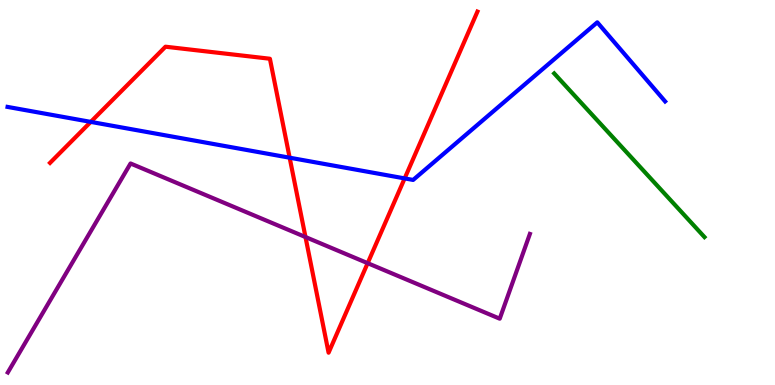[{'lines': ['blue', 'red'], 'intersections': [{'x': 1.17, 'y': 6.83}, {'x': 3.74, 'y': 5.9}, {'x': 5.22, 'y': 5.37}]}, {'lines': ['green', 'red'], 'intersections': []}, {'lines': ['purple', 'red'], 'intersections': [{'x': 3.94, 'y': 3.84}, {'x': 4.74, 'y': 3.16}]}, {'lines': ['blue', 'green'], 'intersections': []}, {'lines': ['blue', 'purple'], 'intersections': []}, {'lines': ['green', 'purple'], 'intersections': []}]